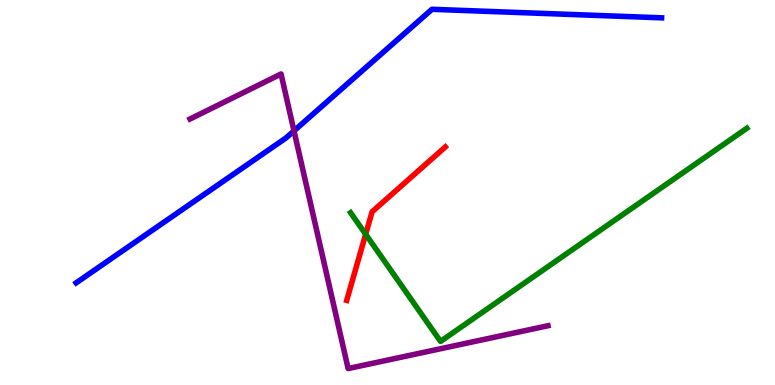[{'lines': ['blue', 'red'], 'intersections': []}, {'lines': ['green', 'red'], 'intersections': [{'x': 4.72, 'y': 3.92}]}, {'lines': ['purple', 'red'], 'intersections': []}, {'lines': ['blue', 'green'], 'intersections': []}, {'lines': ['blue', 'purple'], 'intersections': [{'x': 3.79, 'y': 6.6}]}, {'lines': ['green', 'purple'], 'intersections': []}]